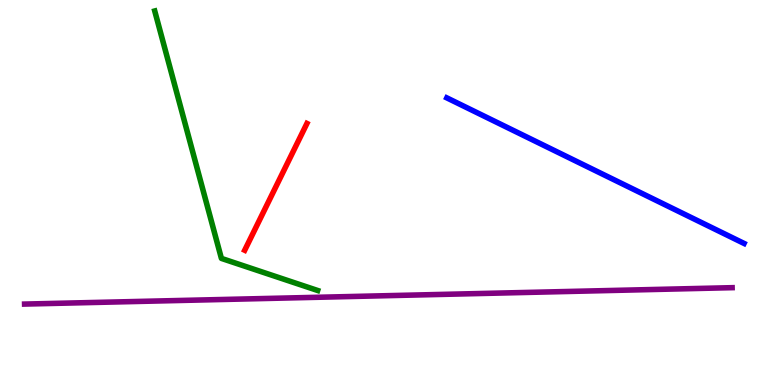[{'lines': ['blue', 'red'], 'intersections': []}, {'lines': ['green', 'red'], 'intersections': []}, {'lines': ['purple', 'red'], 'intersections': []}, {'lines': ['blue', 'green'], 'intersections': []}, {'lines': ['blue', 'purple'], 'intersections': []}, {'lines': ['green', 'purple'], 'intersections': []}]